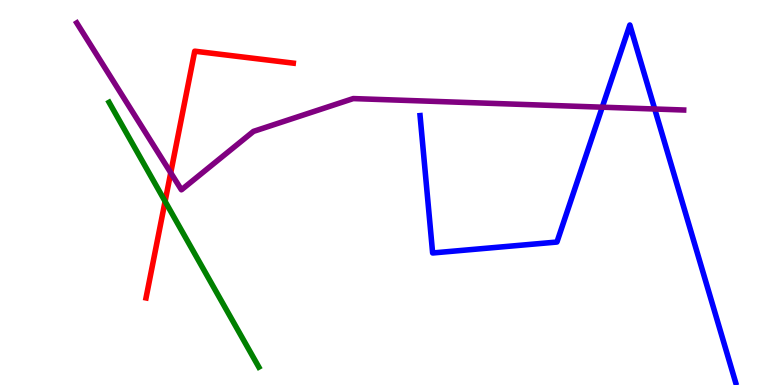[{'lines': ['blue', 'red'], 'intersections': []}, {'lines': ['green', 'red'], 'intersections': [{'x': 2.13, 'y': 4.77}]}, {'lines': ['purple', 'red'], 'intersections': [{'x': 2.2, 'y': 5.51}]}, {'lines': ['blue', 'green'], 'intersections': []}, {'lines': ['blue', 'purple'], 'intersections': [{'x': 7.77, 'y': 7.22}, {'x': 8.45, 'y': 7.17}]}, {'lines': ['green', 'purple'], 'intersections': []}]